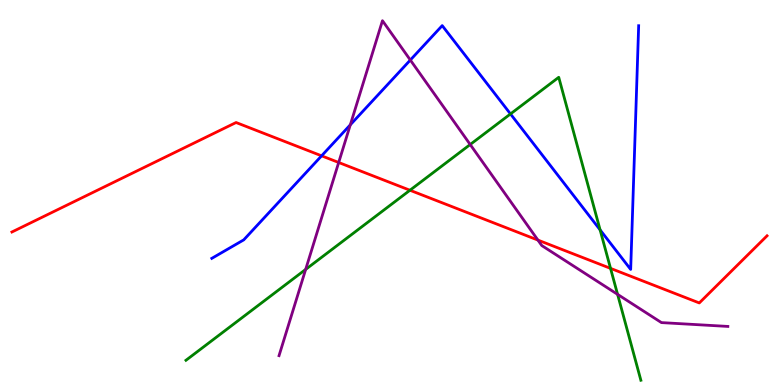[{'lines': ['blue', 'red'], 'intersections': [{'x': 4.15, 'y': 5.95}]}, {'lines': ['green', 'red'], 'intersections': [{'x': 5.29, 'y': 5.06}, {'x': 7.88, 'y': 3.03}]}, {'lines': ['purple', 'red'], 'intersections': [{'x': 4.37, 'y': 5.78}, {'x': 6.94, 'y': 3.76}]}, {'lines': ['blue', 'green'], 'intersections': [{'x': 6.59, 'y': 7.04}, {'x': 7.74, 'y': 4.03}]}, {'lines': ['blue', 'purple'], 'intersections': [{'x': 4.52, 'y': 6.76}, {'x': 5.29, 'y': 8.44}]}, {'lines': ['green', 'purple'], 'intersections': [{'x': 3.94, 'y': 3.0}, {'x': 6.07, 'y': 6.25}, {'x': 7.97, 'y': 2.35}]}]